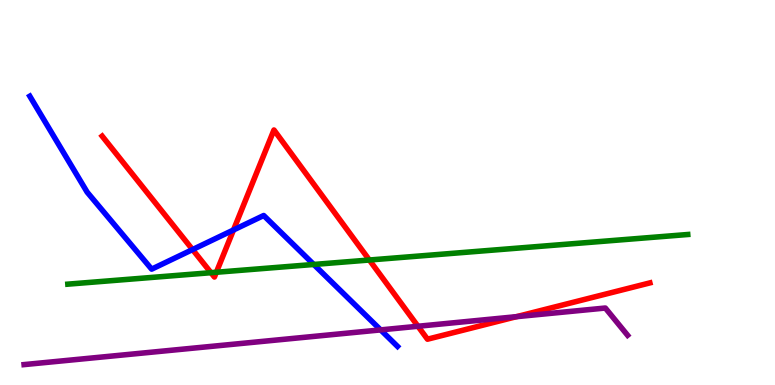[{'lines': ['blue', 'red'], 'intersections': [{'x': 2.48, 'y': 3.52}, {'x': 3.01, 'y': 4.03}]}, {'lines': ['green', 'red'], 'intersections': [{'x': 2.72, 'y': 2.92}, {'x': 2.79, 'y': 2.93}, {'x': 4.77, 'y': 3.25}]}, {'lines': ['purple', 'red'], 'intersections': [{'x': 5.39, 'y': 1.53}, {'x': 6.66, 'y': 1.77}]}, {'lines': ['blue', 'green'], 'intersections': [{'x': 4.05, 'y': 3.13}]}, {'lines': ['blue', 'purple'], 'intersections': [{'x': 4.91, 'y': 1.43}]}, {'lines': ['green', 'purple'], 'intersections': []}]